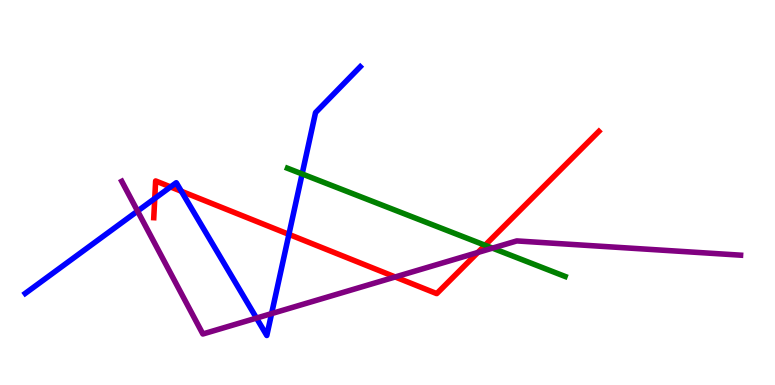[{'lines': ['blue', 'red'], 'intersections': [{'x': 2.0, 'y': 4.84}, {'x': 2.2, 'y': 5.14}, {'x': 2.34, 'y': 5.03}, {'x': 3.73, 'y': 3.91}]}, {'lines': ['green', 'red'], 'intersections': [{'x': 6.26, 'y': 3.63}]}, {'lines': ['purple', 'red'], 'intersections': [{'x': 5.1, 'y': 2.81}, {'x': 6.17, 'y': 3.44}]}, {'lines': ['blue', 'green'], 'intersections': [{'x': 3.9, 'y': 5.48}]}, {'lines': ['blue', 'purple'], 'intersections': [{'x': 1.78, 'y': 4.52}, {'x': 3.31, 'y': 1.74}, {'x': 3.5, 'y': 1.85}]}, {'lines': ['green', 'purple'], 'intersections': [{'x': 6.35, 'y': 3.56}]}]